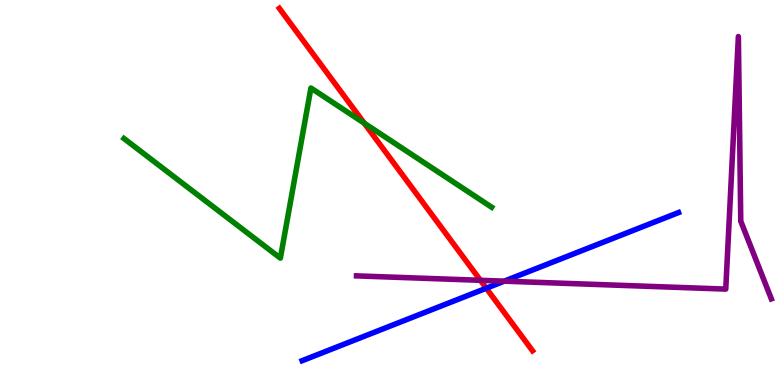[{'lines': ['blue', 'red'], 'intersections': [{'x': 6.27, 'y': 2.51}]}, {'lines': ['green', 'red'], 'intersections': [{'x': 4.7, 'y': 6.8}]}, {'lines': ['purple', 'red'], 'intersections': [{'x': 6.2, 'y': 2.72}]}, {'lines': ['blue', 'green'], 'intersections': []}, {'lines': ['blue', 'purple'], 'intersections': [{'x': 6.51, 'y': 2.7}]}, {'lines': ['green', 'purple'], 'intersections': []}]